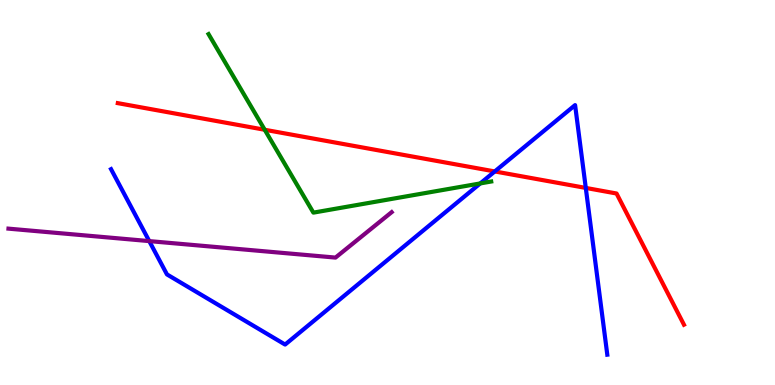[{'lines': ['blue', 'red'], 'intersections': [{'x': 6.38, 'y': 5.55}, {'x': 7.56, 'y': 5.12}]}, {'lines': ['green', 'red'], 'intersections': [{'x': 3.42, 'y': 6.63}]}, {'lines': ['purple', 'red'], 'intersections': []}, {'lines': ['blue', 'green'], 'intersections': [{'x': 6.2, 'y': 5.24}]}, {'lines': ['blue', 'purple'], 'intersections': [{'x': 1.93, 'y': 3.74}]}, {'lines': ['green', 'purple'], 'intersections': []}]